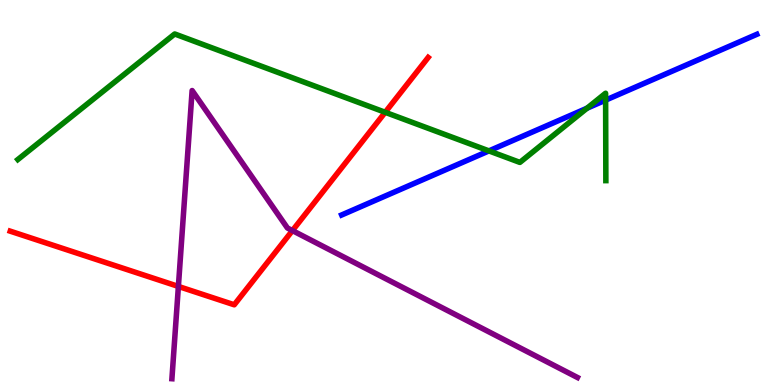[{'lines': ['blue', 'red'], 'intersections': []}, {'lines': ['green', 'red'], 'intersections': [{'x': 4.97, 'y': 7.08}]}, {'lines': ['purple', 'red'], 'intersections': [{'x': 2.3, 'y': 2.56}, {'x': 3.77, 'y': 4.01}]}, {'lines': ['blue', 'green'], 'intersections': [{'x': 6.31, 'y': 6.08}, {'x': 7.57, 'y': 7.19}, {'x': 7.81, 'y': 7.4}]}, {'lines': ['blue', 'purple'], 'intersections': []}, {'lines': ['green', 'purple'], 'intersections': []}]